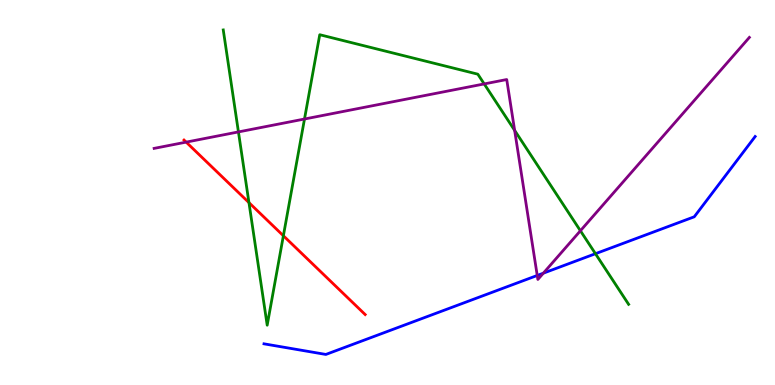[{'lines': ['blue', 'red'], 'intersections': []}, {'lines': ['green', 'red'], 'intersections': [{'x': 3.21, 'y': 4.74}, {'x': 3.66, 'y': 3.88}]}, {'lines': ['purple', 'red'], 'intersections': [{'x': 2.4, 'y': 6.31}]}, {'lines': ['blue', 'green'], 'intersections': [{'x': 7.68, 'y': 3.41}]}, {'lines': ['blue', 'purple'], 'intersections': [{'x': 6.93, 'y': 2.85}, {'x': 7.01, 'y': 2.9}]}, {'lines': ['green', 'purple'], 'intersections': [{'x': 3.08, 'y': 6.57}, {'x': 3.93, 'y': 6.91}, {'x': 6.25, 'y': 7.82}, {'x': 6.64, 'y': 6.61}, {'x': 7.49, 'y': 4.01}]}]